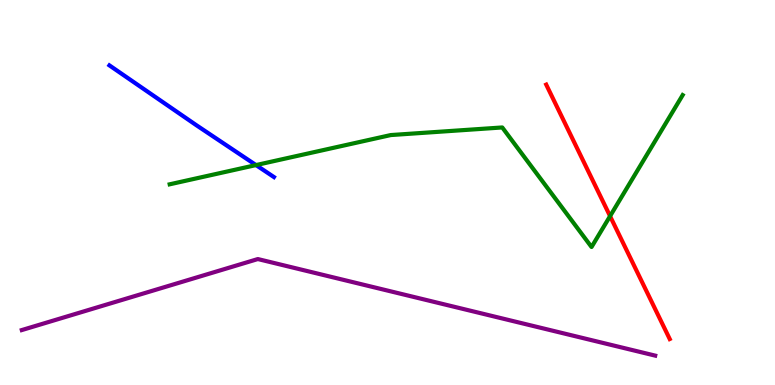[{'lines': ['blue', 'red'], 'intersections': []}, {'lines': ['green', 'red'], 'intersections': [{'x': 7.87, 'y': 4.39}]}, {'lines': ['purple', 'red'], 'intersections': []}, {'lines': ['blue', 'green'], 'intersections': [{'x': 3.3, 'y': 5.71}]}, {'lines': ['blue', 'purple'], 'intersections': []}, {'lines': ['green', 'purple'], 'intersections': []}]